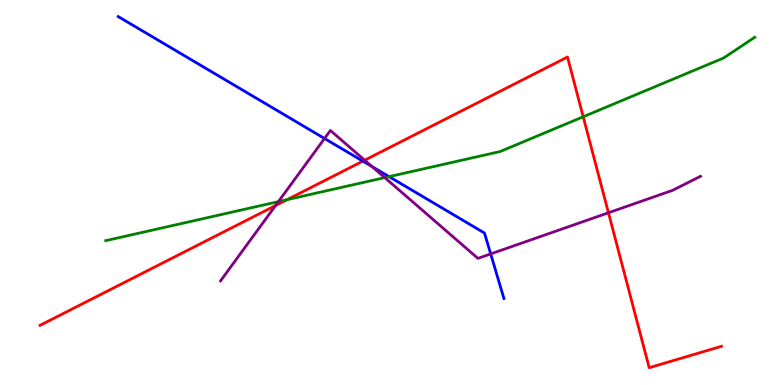[{'lines': ['blue', 'red'], 'intersections': [{'x': 4.68, 'y': 5.81}]}, {'lines': ['green', 'red'], 'intersections': [{'x': 3.7, 'y': 4.81}, {'x': 7.53, 'y': 6.97}]}, {'lines': ['purple', 'red'], 'intersections': [{'x': 3.56, 'y': 4.66}, {'x': 4.71, 'y': 5.84}, {'x': 7.85, 'y': 4.47}]}, {'lines': ['blue', 'green'], 'intersections': [{'x': 5.02, 'y': 5.41}]}, {'lines': ['blue', 'purple'], 'intersections': [{'x': 4.19, 'y': 6.4}, {'x': 4.8, 'y': 5.67}, {'x': 6.33, 'y': 3.4}]}, {'lines': ['green', 'purple'], 'intersections': [{'x': 3.59, 'y': 4.76}, {'x': 4.96, 'y': 5.39}]}]